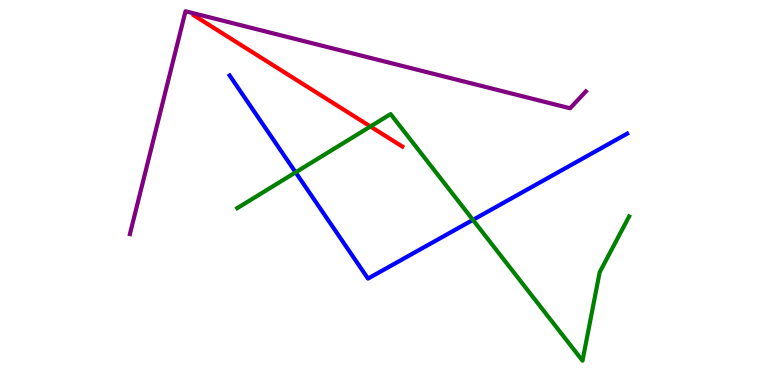[{'lines': ['blue', 'red'], 'intersections': []}, {'lines': ['green', 'red'], 'intersections': [{'x': 4.78, 'y': 6.71}]}, {'lines': ['purple', 'red'], 'intersections': []}, {'lines': ['blue', 'green'], 'intersections': [{'x': 3.81, 'y': 5.52}, {'x': 6.1, 'y': 4.29}]}, {'lines': ['blue', 'purple'], 'intersections': []}, {'lines': ['green', 'purple'], 'intersections': []}]